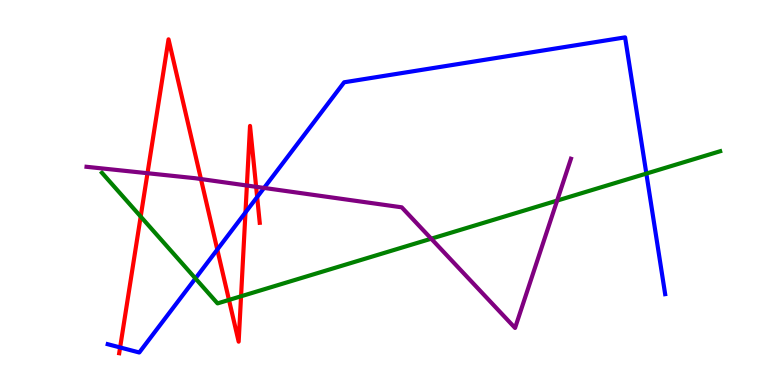[{'lines': ['blue', 'red'], 'intersections': [{'x': 1.55, 'y': 0.975}, {'x': 2.8, 'y': 3.52}, {'x': 3.17, 'y': 4.48}, {'x': 3.32, 'y': 4.88}]}, {'lines': ['green', 'red'], 'intersections': [{'x': 1.82, 'y': 4.38}, {'x': 2.95, 'y': 2.21}, {'x': 3.11, 'y': 2.3}]}, {'lines': ['purple', 'red'], 'intersections': [{'x': 1.9, 'y': 5.5}, {'x': 2.59, 'y': 5.35}, {'x': 3.19, 'y': 5.18}, {'x': 3.3, 'y': 5.15}]}, {'lines': ['blue', 'green'], 'intersections': [{'x': 2.52, 'y': 2.77}, {'x': 8.34, 'y': 5.49}]}, {'lines': ['blue', 'purple'], 'intersections': [{'x': 3.41, 'y': 5.12}]}, {'lines': ['green', 'purple'], 'intersections': [{'x': 5.56, 'y': 3.8}, {'x': 7.19, 'y': 4.79}]}]